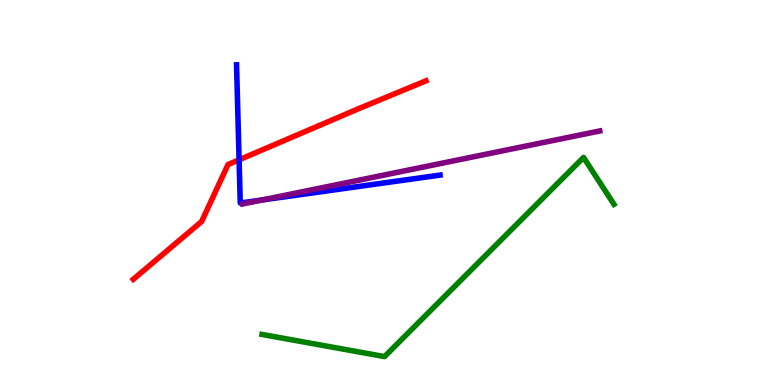[{'lines': ['blue', 'red'], 'intersections': [{'x': 3.09, 'y': 5.85}]}, {'lines': ['green', 'red'], 'intersections': []}, {'lines': ['purple', 'red'], 'intersections': []}, {'lines': ['blue', 'green'], 'intersections': []}, {'lines': ['blue', 'purple'], 'intersections': [{'x': 3.38, 'y': 4.81}]}, {'lines': ['green', 'purple'], 'intersections': []}]